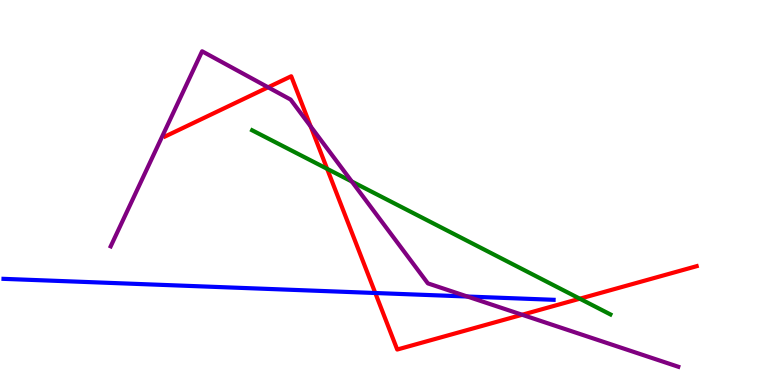[{'lines': ['blue', 'red'], 'intersections': [{'x': 4.84, 'y': 2.39}]}, {'lines': ['green', 'red'], 'intersections': [{'x': 4.22, 'y': 5.61}, {'x': 7.48, 'y': 2.24}]}, {'lines': ['purple', 'red'], 'intersections': [{'x': 3.46, 'y': 7.73}, {'x': 4.01, 'y': 6.72}, {'x': 6.74, 'y': 1.82}]}, {'lines': ['blue', 'green'], 'intersections': []}, {'lines': ['blue', 'purple'], 'intersections': [{'x': 6.03, 'y': 2.3}]}, {'lines': ['green', 'purple'], 'intersections': [{'x': 4.54, 'y': 5.29}]}]